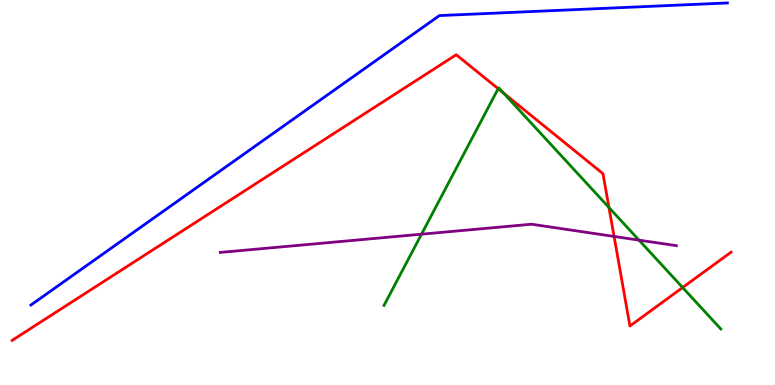[{'lines': ['blue', 'red'], 'intersections': []}, {'lines': ['green', 'red'], 'intersections': [{'x': 6.43, 'y': 7.7}, {'x': 6.5, 'y': 7.58}, {'x': 7.86, 'y': 4.61}, {'x': 8.81, 'y': 2.53}]}, {'lines': ['purple', 'red'], 'intersections': [{'x': 7.92, 'y': 3.86}]}, {'lines': ['blue', 'green'], 'intersections': []}, {'lines': ['blue', 'purple'], 'intersections': []}, {'lines': ['green', 'purple'], 'intersections': [{'x': 5.44, 'y': 3.92}, {'x': 8.25, 'y': 3.76}]}]